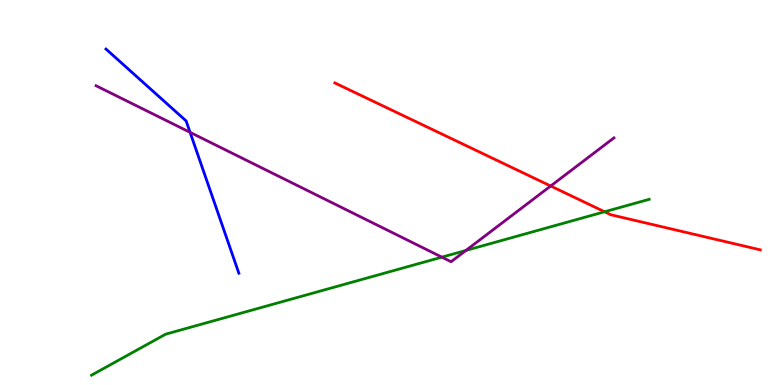[{'lines': ['blue', 'red'], 'intersections': []}, {'lines': ['green', 'red'], 'intersections': [{'x': 7.8, 'y': 4.5}]}, {'lines': ['purple', 'red'], 'intersections': [{'x': 7.11, 'y': 5.17}]}, {'lines': ['blue', 'green'], 'intersections': []}, {'lines': ['blue', 'purple'], 'intersections': [{'x': 2.45, 'y': 6.56}]}, {'lines': ['green', 'purple'], 'intersections': [{'x': 5.7, 'y': 3.32}, {'x': 6.01, 'y': 3.5}]}]